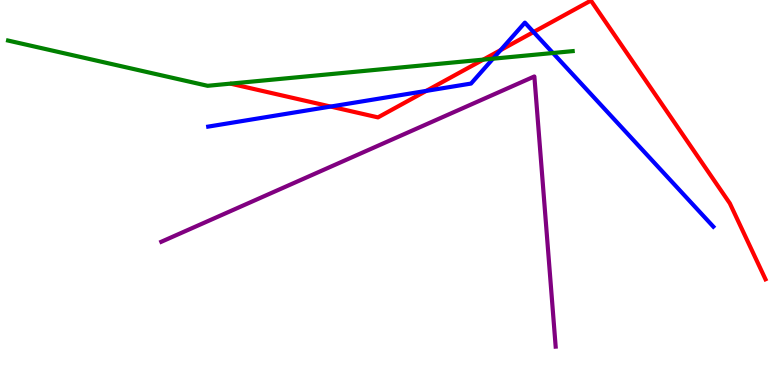[{'lines': ['blue', 'red'], 'intersections': [{'x': 4.27, 'y': 7.23}, {'x': 5.5, 'y': 7.64}, {'x': 6.46, 'y': 8.7}, {'x': 6.88, 'y': 9.17}]}, {'lines': ['green', 'red'], 'intersections': [{'x': 6.24, 'y': 8.45}]}, {'lines': ['purple', 'red'], 'intersections': []}, {'lines': ['blue', 'green'], 'intersections': [{'x': 6.36, 'y': 8.48}, {'x': 7.13, 'y': 8.62}]}, {'lines': ['blue', 'purple'], 'intersections': []}, {'lines': ['green', 'purple'], 'intersections': []}]